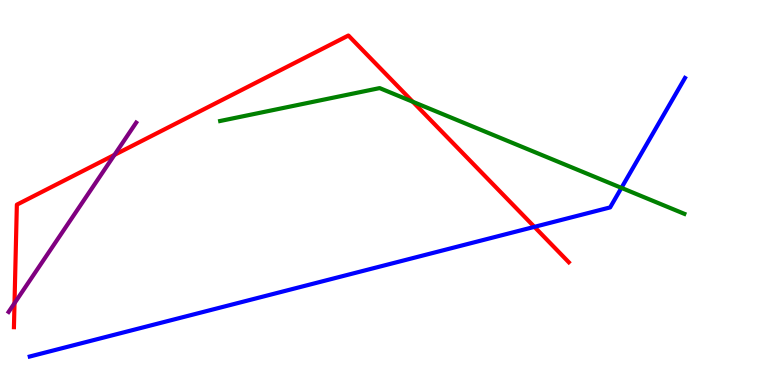[{'lines': ['blue', 'red'], 'intersections': [{'x': 6.9, 'y': 4.11}]}, {'lines': ['green', 'red'], 'intersections': [{'x': 5.33, 'y': 7.36}]}, {'lines': ['purple', 'red'], 'intersections': [{'x': 0.187, 'y': 2.12}, {'x': 1.48, 'y': 5.98}]}, {'lines': ['blue', 'green'], 'intersections': [{'x': 8.02, 'y': 5.12}]}, {'lines': ['blue', 'purple'], 'intersections': []}, {'lines': ['green', 'purple'], 'intersections': []}]